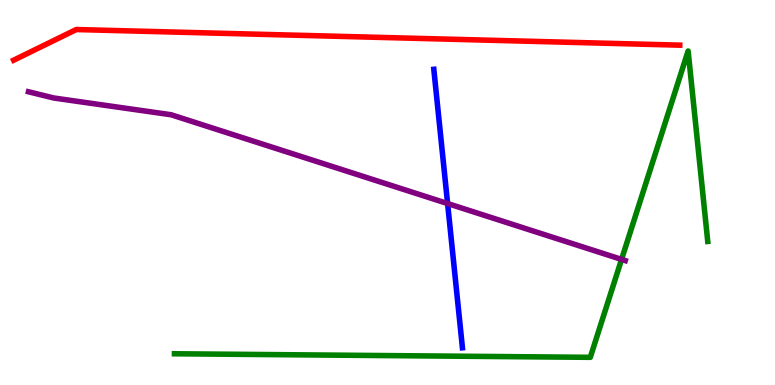[{'lines': ['blue', 'red'], 'intersections': []}, {'lines': ['green', 'red'], 'intersections': []}, {'lines': ['purple', 'red'], 'intersections': []}, {'lines': ['blue', 'green'], 'intersections': []}, {'lines': ['blue', 'purple'], 'intersections': [{'x': 5.78, 'y': 4.71}]}, {'lines': ['green', 'purple'], 'intersections': [{'x': 8.02, 'y': 3.26}]}]